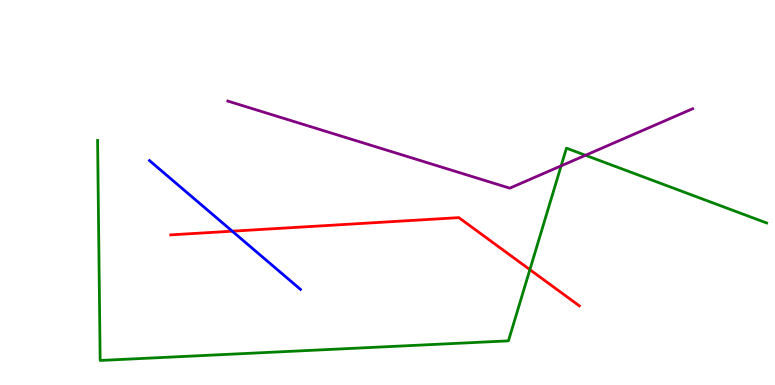[{'lines': ['blue', 'red'], 'intersections': [{'x': 3.0, 'y': 4.0}]}, {'lines': ['green', 'red'], 'intersections': [{'x': 6.84, 'y': 3.0}]}, {'lines': ['purple', 'red'], 'intersections': []}, {'lines': ['blue', 'green'], 'intersections': []}, {'lines': ['blue', 'purple'], 'intersections': []}, {'lines': ['green', 'purple'], 'intersections': [{'x': 7.24, 'y': 5.69}, {'x': 7.55, 'y': 5.97}]}]